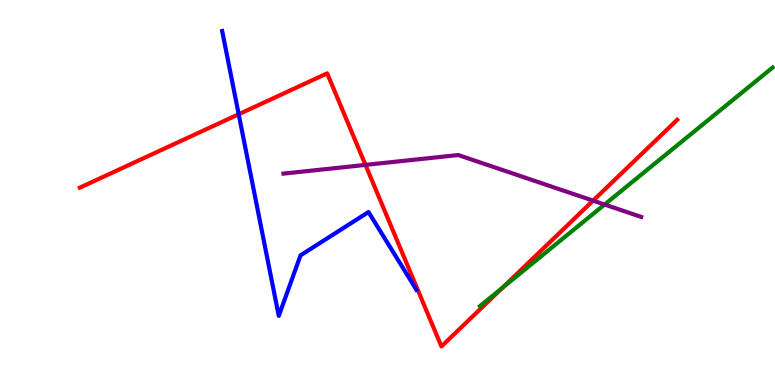[{'lines': ['blue', 'red'], 'intersections': [{'x': 3.08, 'y': 7.03}]}, {'lines': ['green', 'red'], 'intersections': [{'x': 6.48, 'y': 2.52}]}, {'lines': ['purple', 'red'], 'intersections': [{'x': 4.72, 'y': 5.72}, {'x': 7.65, 'y': 4.79}]}, {'lines': ['blue', 'green'], 'intersections': []}, {'lines': ['blue', 'purple'], 'intersections': []}, {'lines': ['green', 'purple'], 'intersections': [{'x': 7.8, 'y': 4.69}]}]